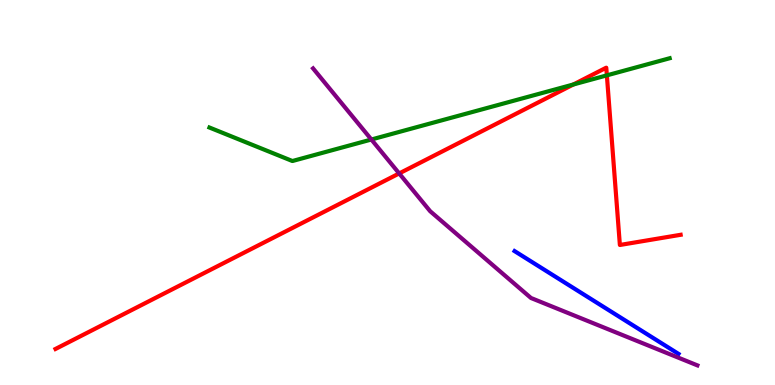[{'lines': ['blue', 'red'], 'intersections': []}, {'lines': ['green', 'red'], 'intersections': [{'x': 7.4, 'y': 7.81}, {'x': 7.83, 'y': 8.04}]}, {'lines': ['purple', 'red'], 'intersections': [{'x': 5.15, 'y': 5.5}]}, {'lines': ['blue', 'green'], 'intersections': []}, {'lines': ['blue', 'purple'], 'intersections': []}, {'lines': ['green', 'purple'], 'intersections': [{'x': 4.79, 'y': 6.38}]}]